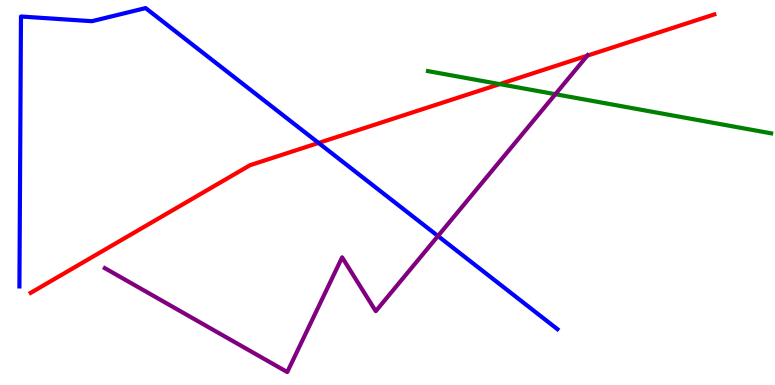[{'lines': ['blue', 'red'], 'intersections': [{'x': 4.11, 'y': 6.29}]}, {'lines': ['green', 'red'], 'intersections': [{'x': 6.45, 'y': 7.82}]}, {'lines': ['purple', 'red'], 'intersections': [{'x': 7.58, 'y': 8.55}]}, {'lines': ['blue', 'green'], 'intersections': []}, {'lines': ['blue', 'purple'], 'intersections': [{'x': 5.65, 'y': 3.87}]}, {'lines': ['green', 'purple'], 'intersections': [{'x': 7.17, 'y': 7.55}]}]